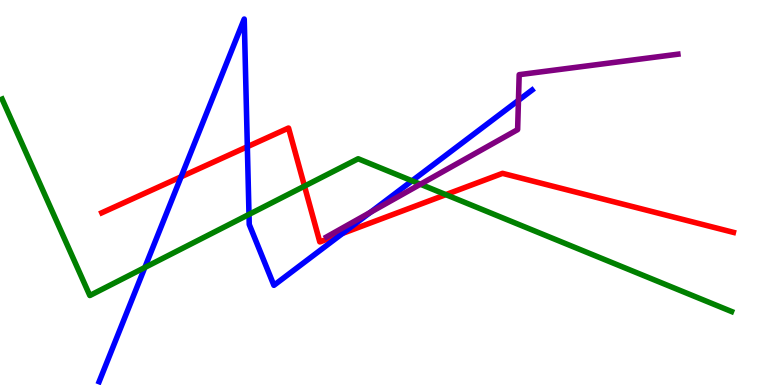[{'lines': ['blue', 'red'], 'intersections': [{'x': 2.34, 'y': 5.41}, {'x': 3.19, 'y': 6.19}, {'x': 4.42, 'y': 3.94}]}, {'lines': ['green', 'red'], 'intersections': [{'x': 3.93, 'y': 5.17}, {'x': 5.75, 'y': 4.94}]}, {'lines': ['purple', 'red'], 'intersections': []}, {'lines': ['blue', 'green'], 'intersections': [{'x': 1.87, 'y': 3.05}, {'x': 3.21, 'y': 4.43}, {'x': 5.32, 'y': 5.3}]}, {'lines': ['blue', 'purple'], 'intersections': [{'x': 4.78, 'y': 4.48}, {'x': 6.69, 'y': 7.39}]}, {'lines': ['green', 'purple'], 'intersections': [{'x': 5.42, 'y': 5.21}]}]